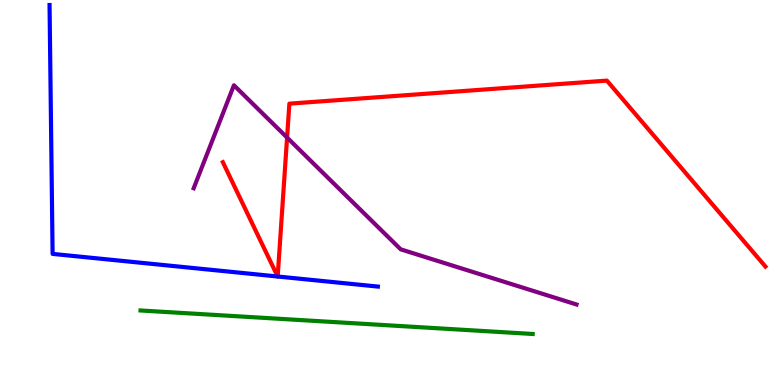[{'lines': ['blue', 'red'], 'intersections': [{'x': 3.58, 'y': 2.82}, {'x': 3.58, 'y': 2.82}]}, {'lines': ['green', 'red'], 'intersections': []}, {'lines': ['purple', 'red'], 'intersections': [{'x': 3.7, 'y': 6.43}]}, {'lines': ['blue', 'green'], 'intersections': []}, {'lines': ['blue', 'purple'], 'intersections': []}, {'lines': ['green', 'purple'], 'intersections': []}]